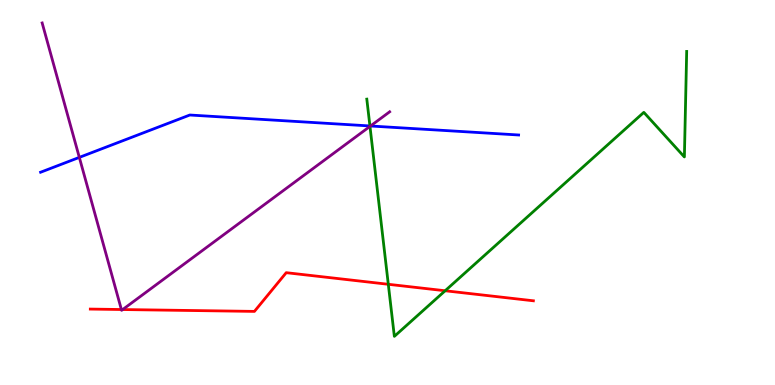[{'lines': ['blue', 'red'], 'intersections': []}, {'lines': ['green', 'red'], 'intersections': [{'x': 5.01, 'y': 2.62}, {'x': 5.74, 'y': 2.45}]}, {'lines': ['purple', 'red'], 'intersections': [{'x': 1.57, 'y': 1.96}, {'x': 1.58, 'y': 1.96}]}, {'lines': ['blue', 'green'], 'intersections': [{'x': 4.77, 'y': 6.73}]}, {'lines': ['blue', 'purple'], 'intersections': [{'x': 1.02, 'y': 5.91}, {'x': 4.78, 'y': 6.73}]}, {'lines': ['green', 'purple'], 'intersections': [{'x': 4.77, 'y': 6.72}]}]